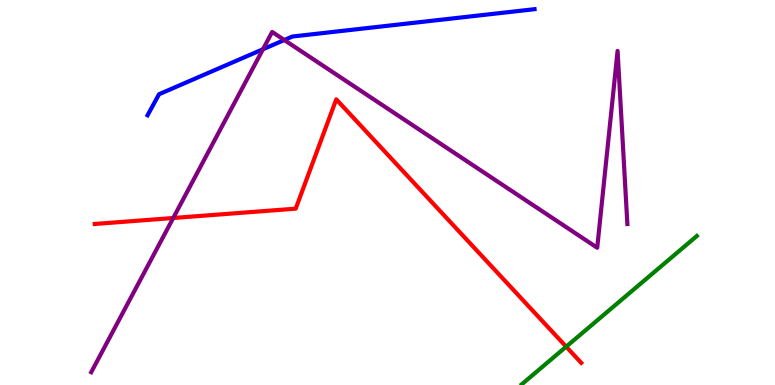[{'lines': ['blue', 'red'], 'intersections': []}, {'lines': ['green', 'red'], 'intersections': [{'x': 7.31, 'y': 0.996}]}, {'lines': ['purple', 'red'], 'intersections': [{'x': 2.24, 'y': 4.34}]}, {'lines': ['blue', 'green'], 'intersections': []}, {'lines': ['blue', 'purple'], 'intersections': [{'x': 3.39, 'y': 8.72}, {'x': 3.67, 'y': 8.96}]}, {'lines': ['green', 'purple'], 'intersections': []}]